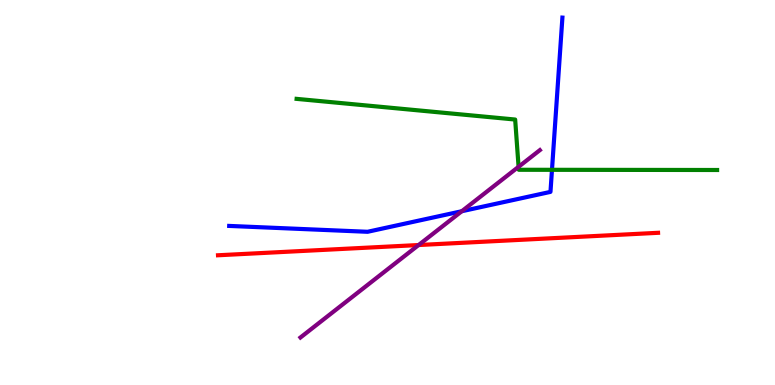[{'lines': ['blue', 'red'], 'intersections': []}, {'lines': ['green', 'red'], 'intersections': []}, {'lines': ['purple', 'red'], 'intersections': [{'x': 5.4, 'y': 3.64}]}, {'lines': ['blue', 'green'], 'intersections': [{'x': 7.12, 'y': 5.59}]}, {'lines': ['blue', 'purple'], 'intersections': [{'x': 5.96, 'y': 4.51}]}, {'lines': ['green', 'purple'], 'intersections': [{'x': 6.69, 'y': 5.67}]}]